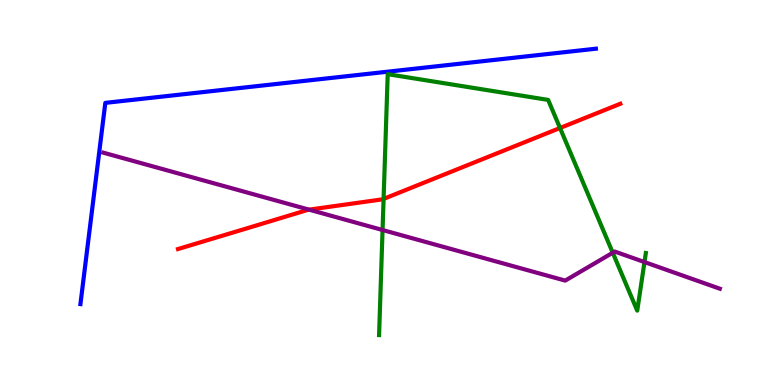[{'lines': ['blue', 'red'], 'intersections': []}, {'lines': ['green', 'red'], 'intersections': [{'x': 4.95, 'y': 4.83}, {'x': 7.23, 'y': 6.68}]}, {'lines': ['purple', 'red'], 'intersections': [{'x': 3.99, 'y': 4.55}]}, {'lines': ['blue', 'green'], 'intersections': []}, {'lines': ['blue', 'purple'], 'intersections': []}, {'lines': ['green', 'purple'], 'intersections': [{'x': 4.94, 'y': 4.03}, {'x': 7.91, 'y': 3.44}, {'x': 8.32, 'y': 3.19}]}]